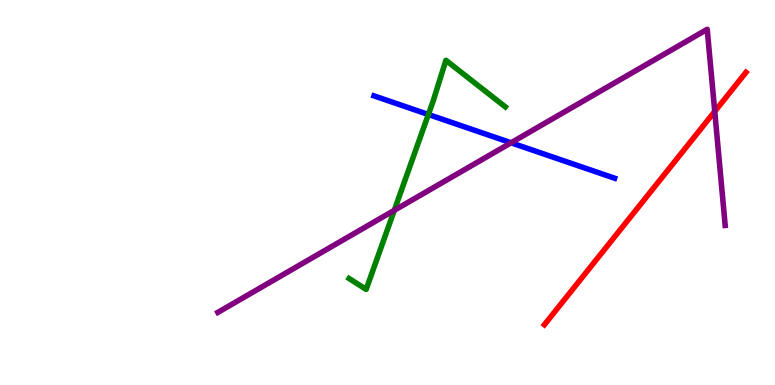[{'lines': ['blue', 'red'], 'intersections': []}, {'lines': ['green', 'red'], 'intersections': []}, {'lines': ['purple', 'red'], 'intersections': [{'x': 9.22, 'y': 7.11}]}, {'lines': ['blue', 'green'], 'intersections': [{'x': 5.53, 'y': 7.03}]}, {'lines': ['blue', 'purple'], 'intersections': [{'x': 6.59, 'y': 6.29}]}, {'lines': ['green', 'purple'], 'intersections': [{'x': 5.09, 'y': 4.54}]}]